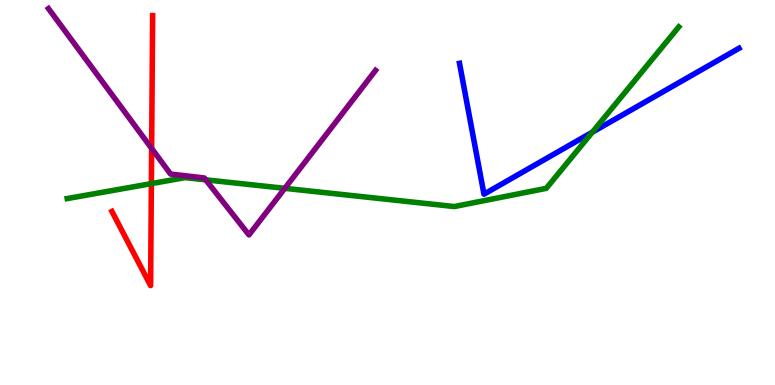[{'lines': ['blue', 'red'], 'intersections': []}, {'lines': ['green', 'red'], 'intersections': [{'x': 1.95, 'y': 5.23}]}, {'lines': ['purple', 'red'], 'intersections': [{'x': 1.96, 'y': 6.15}]}, {'lines': ['blue', 'green'], 'intersections': [{'x': 7.64, 'y': 6.57}]}, {'lines': ['blue', 'purple'], 'intersections': []}, {'lines': ['green', 'purple'], 'intersections': [{'x': 2.65, 'y': 5.33}, {'x': 3.67, 'y': 5.11}]}]